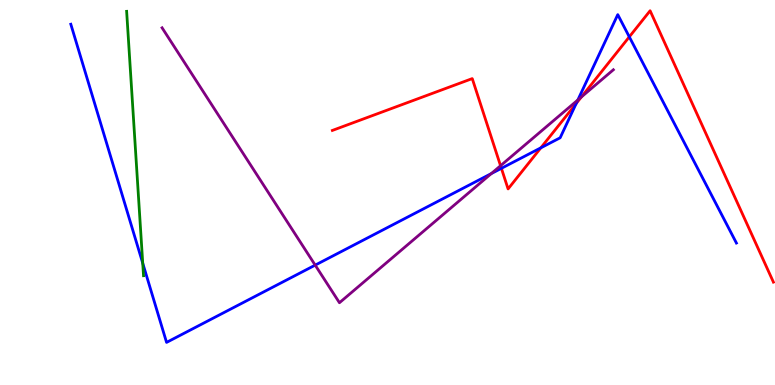[{'lines': ['blue', 'red'], 'intersections': [{'x': 6.47, 'y': 5.63}, {'x': 6.98, 'y': 6.16}, {'x': 7.43, 'y': 7.31}, {'x': 8.12, 'y': 9.04}]}, {'lines': ['green', 'red'], 'intersections': []}, {'lines': ['purple', 'red'], 'intersections': [{'x': 6.46, 'y': 5.7}, {'x': 7.5, 'y': 7.48}]}, {'lines': ['blue', 'green'], 'intersections': [{'x': 1.84, 'y': 3.16}]}, {'lines': ['blue', 'purple'], 'intersections': [{'x': 4.07, 'y': 3.11}, {'x': 6.34, 'y': 5.49}, {'x': 7.46, 'y': 7.4}]}, {'lines': ['green', 'purple'], 'intersections': []}]